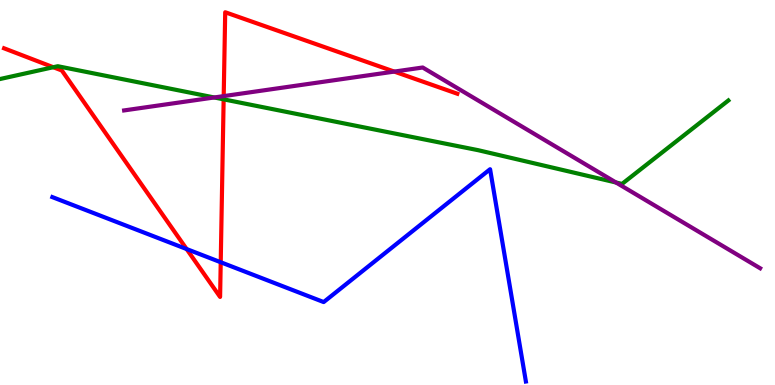[{'lines': ['blue', 'red'], 'intersections': [{'x': 2.41, 'y': 3.53}, {'x': 2.85, 'y': 3.19}]}, {'lines': ['green', 'red'], 'intersections': [{'x': 0.687, 'y': 8.25}, {'x': 2.89, 'y': 7.42}]}, {'lines': ['purple', 'red'], 'intersections': [{'x': 2.89, 'y': 7.5}, {'x': 5.09, 'y': 8.14}]}, {'lines': ['blue', 'green'], 'intersections': []}, {'lines': ['blue', 'purple'], 'intersections': []}, {'lines': ['green', 'purple'], 'intersections': [{'x': 2.76, 'y': 7.47}, {'x': 7.95, 'y': 5.26}]}]